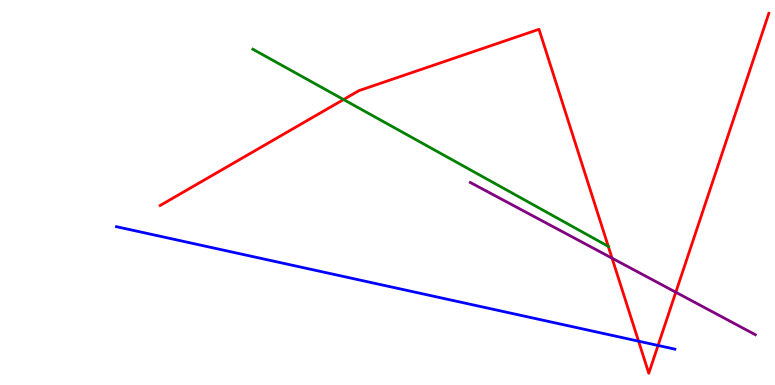[{'lines': ['blue', 'red'], 'intersections': [{'x': 8.24, 'y': 1.14}, {'x': 8.49, 'y': 1.03}]}, {'lines': ['green', 'red'], 'intersections': [{'x': 4.43, 'y': 7.41}, {'x': 7.85, 'y': 3.6}]}, {'lines': ['purple', 'red'], 'intersections': [{'x': 7.9, 'y': 3.29}, {'x': 8.72, 'y': 2.41}]}, {'lines': ['blue', 'green'], 'intersections': []}, {'lines': ['blue', 'purple'], 'intersections': []}, {'lines': ['green', 'purple'], 'intersections': []}]